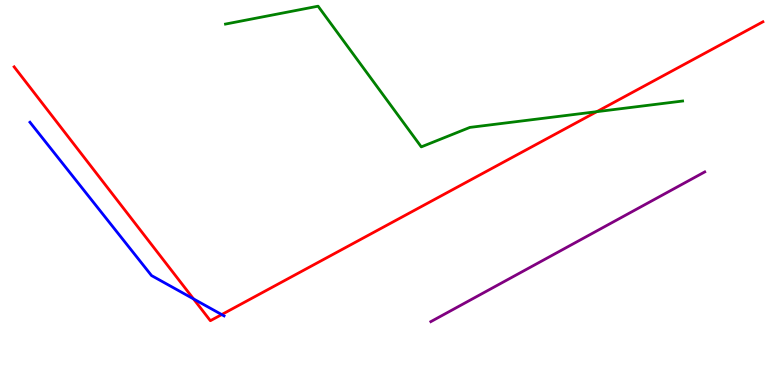[{'lines': ['blue', 'red'], 'intersections': [{'x': 2.5, 'y': 2.24}, {'x': 2.86, 'y': 1.83}]}, {'lines': ['green', 'red'], 'intersections': [{'x': 7.7, 'y': 7.1}]}, {'lines': ['purple', 'red'], 'intersections': []}, {'lines': ['blue', 'green'], 'intersections': []}, {'lines': ['blue', 'purple'], 'intersections': []}, {'lines': ['green', 'purple'], 'intersections': []}]